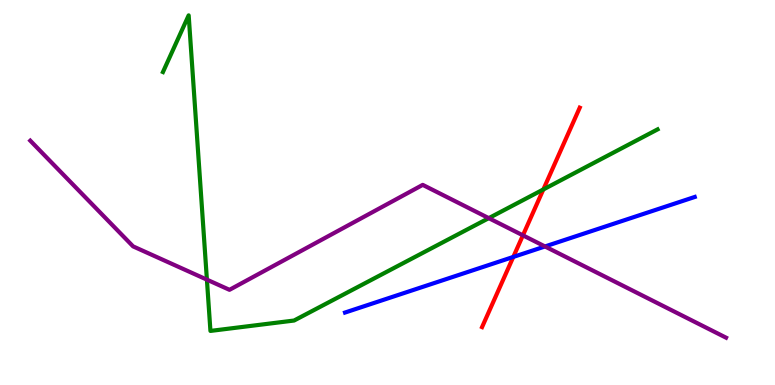[{'lines': ['blue', 'red'], 'intersections': [{'x': 6.62, 'y': 3.33}]}, {'lines': ['green', 'red'], 'intersections': [{'x': 7.01, 'y': 5.08}]}, {'lines': ['purple', 'red'], 'intersections': [{'x': 6.75, 'y': 3.89}]}, {'lines': ['blue', 'green'], 'intersections': []}, {'lines': ['blue', 'purple'], 'intersections': [{'x': 7.03, 'y': 3.6}]}, {'lines': ['green', 'purple'], 'intersections': [{'x': 2.67, 'y': 2.74}, {'x': 6.31, 'y': 4.33}]}]